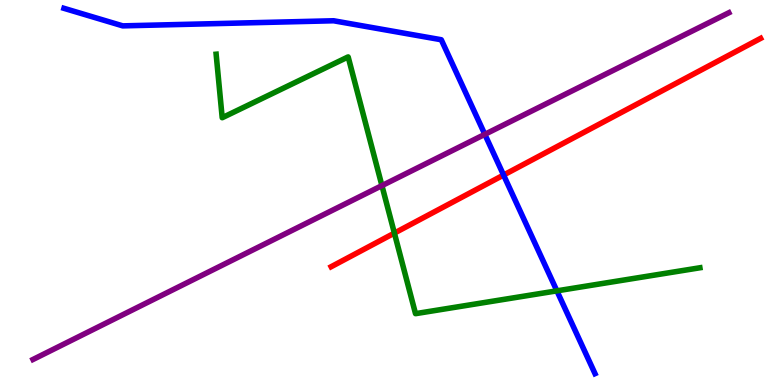[{'lines': ['blue', 'red'], 'intersections': [{'x': 6.5, 'y': 5.45}]}, {'lines': ['green', 'red'], 'intersections': [{'x': 5.09, 'y': 3.95}]}, {'lines': ['purple', 'red'], 'intersections': []}, {'lines': ['blue', 'green'], 'intersections': [{'x': 7.19, 'y': 2.45}]}, {'lines': ['blue', 'purple'], 'intersections': [{'x': 6.26, 'y': 6.51}]}, {'lines': ['green', 'purple'], 'intersections': [{'x': 4.93, 'y': 5.18}]}]